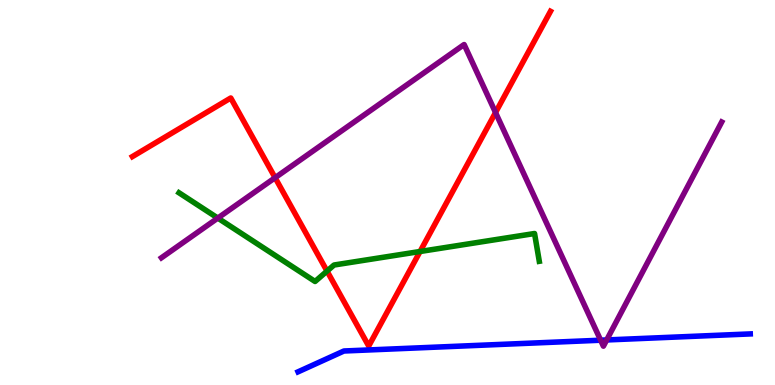[{'lines': ['blue', 'red'], 'intersections': []}, {'lines': ['green', 'red'], 'intersections': [{'x': 4.22, 'y': 2.96}, {'x': 5.42, 'y': 3.47}]}, {'lines': ['purple', 'red'], 'intersections': [{'x': 3.55, 'y': 5.38}, {'x': 6.39, 'y': 7.08}]}, {'lines': ['blue', 'green'], 'intersections': []}, {'lines': ['blue', 'purple'], 'intersections': [{'x': 7.75, 'y': 1.16}, {'x': 7.83, 'y': 1.17}]}, {'lines': ['green', 'purple'], 'intersections': [{'x': 2.81, 'y': 4.34}]}]